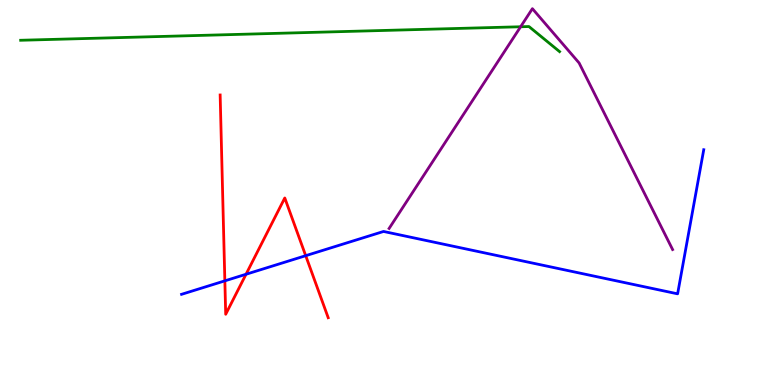[{'lines': ['blue', 'red'], 'intersections': [{'x': 2.9, 'y': 2.71}, {'x': 3.17, 'y': 2.88}, {'x': 3.94, 'y': 3.36}]}, {'lines': ['green', 'red'], 'intersections': []}, {'lines': ['purple', 'red'], 'intersections': []}, {'lines': ['blue', 'green'], 'intersections': []}, {'lines': ['blue', 'purple'], 'intersections': []}, {'lines': ['green', 'purple'], 'intersections': [{'x': 6.72, 'y': 9.31}]}]